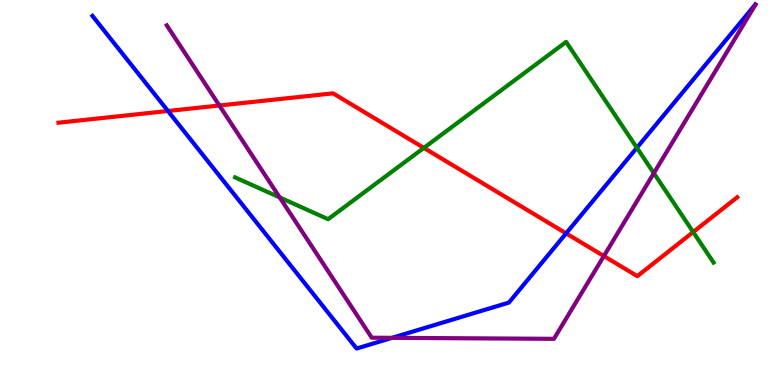[{'lines': ['blue', 'red'], 'intersections': [{'x': 2.17, 'y': 7.12}, {'x': 7.3, 'y': 3.94}]}, {'lines': ['green', 'red'], 'intersections': [{'x': 5.47, 'y': 6.16}, {'x': 8.94, 'y': 3.97}]}, {'lines': ['purple', 'red'], 'intersections': [{'x': 2.83, 'y': 7.26}, {'x': 7.79, 'y': 3.35}]}, {'lines': ['blue', 'green'], 'intersections': [{'x': 8.22, 'y': 6.16}]}, {'lines': ['blue', 'purple'], 'intersections': [{'x': 5.06, 'y': 1.23}]}, {'lines': ['green', 'purple'], 'intersections': [{'x': 3.61, 'y': 4.87}, {'x': 8.44, 'y': 5.5}]}]